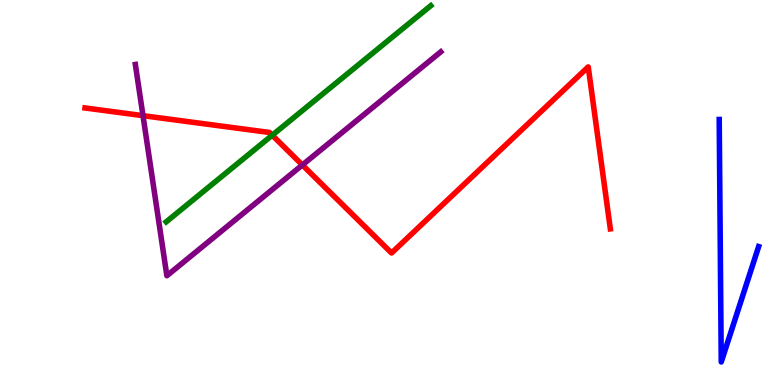[{'lines': ['blue', 'red'], 'intersections': []}, {'lines': ['green', 'red'], 'intersections': [{'x': 3.51, 'y': 6.49}]}, {'lines': ['purple', 'red'], 'intersections': [{'x': 1.85, 'y': 7.0}, {'x': 3.9, 'y': 5.71}]}, {'lines': ['blue', 'green'], 'intersections': []}, {'lines': ['blue', 'purple'], 'intersections': []}, {'lines': ['green', 'purple'], 'intersections': []}]